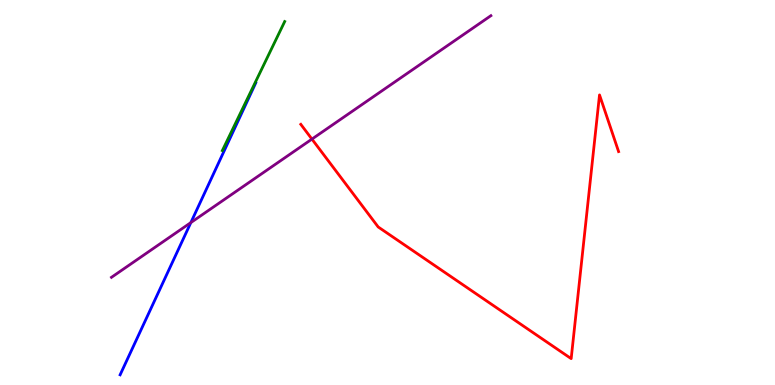[{'lines': ['blue', 'red'], 'intersections': []}, {'lines': ['green', 'red'], 'intersections': []}, {'lines': ['purple', 'red'], 'intersections': [{'x': 4.02, 'y': 6.39}]}, {'lines': ['blue', 'green'], 'intersections': []}, {'lines': ['blue', 'purple'], 'intersections': [{'x': 2.46, 'y': 4.22}]}, {'lines': ['green', 'purple'], 'intersections': []}]